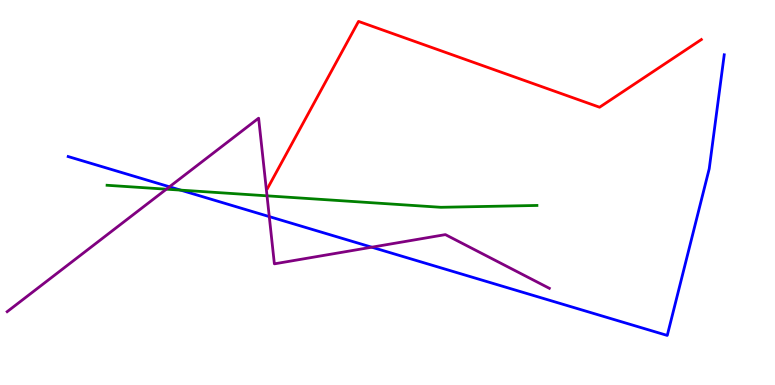[{'lines': ['blue', 'red'], 'intersections': []}, {'lines': ['green', 'red'], 'intersections': []}, {'lines': ['purple', 'red'], 'intersections': []}, {'lines': ['blue', 'green'], 'intersections': [{'x': 2.33, 'y': 5.06}]}, {'lines': ['blue', 'purple'], 'intersections': [{'x': 2.19, 'y': 5.15}, {'x': 3.47, 'y': 4.37}, {'x': 4.8, 'y': 3.58}]}, {'lines': ['green', 'purple'], 'intersections': [{'x': 2.15, 'y': 5.09}, {'x': 3.45, 'y': 4.91}]}]